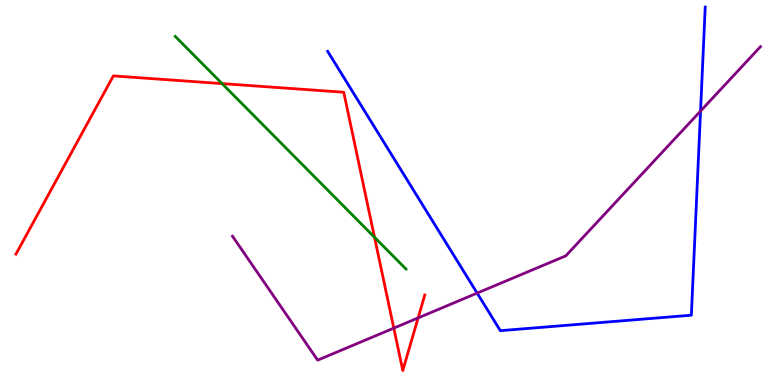[{'lines': ['blue', 'red'], 'intersections': []}, {'lines': ['green', 'red'], 'intersections': [{'x': 2.87, 'y': 7.83}, {'x': 4.83, 'y': 3.84}]}, {'lines': ['purple', 'red'], 'intersections': [{'x': 5.08, 'y': 1.48}, {'x': 5.4, 'y': 1.74}]}, {'lines': ['blue', 'green'], 'intersections': []}, {'lines': ['blue', 'purple'], 'intersections': [{'x': 6.16, 'y': 2.39}, {'x': 9.04, 'y': 7.11}]}, {'lines': ['green', 'purple'], 'intersections': []}]